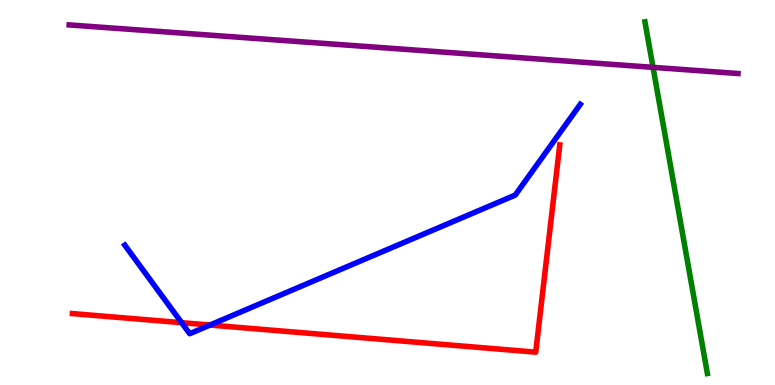[{'lines': ['blue', 'red'], 'intersections': [{'x': 2.34, 'y': 1.62}, {'x': 2.71, 'y': 1.56}]}, {'lines': ['green', 'red'], 'intersections': []}, {'lines': ['purple', 'red'], 'intersections': []}, {'lines': ['blue', 'green'], 'intersections': []}, {'lines': ['blue', 'purple'], 'intersections': []}, {'lines': ['green', 'purple'], 'intersections': [{'x': 8.43, 'y': 8.25}]}]